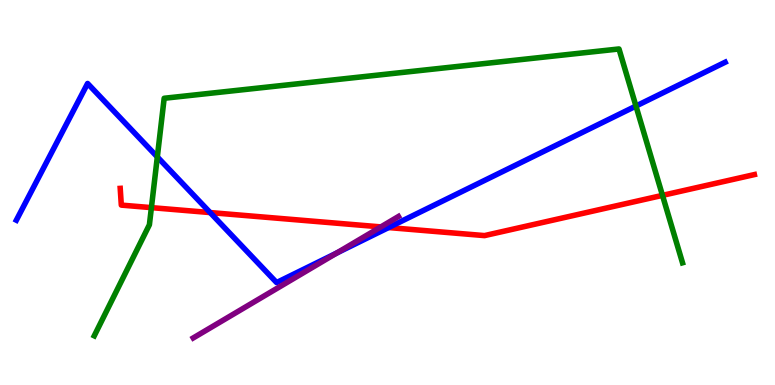[{'lines': ['blue', 'red'], 'intersections': [{'x': 2.71, 'y': 4.48}, {'x': 5.01, 'y': 4.09}]}, {'lines': ['green', 'red'], 'intersections': [{'x': 1.95, 'y': 4.61}, {'x': 8.55, 'y': 4.93}]}, {'lines': ['purple', 'red'], 'intersections': [{'x': 4.91, 'y': 4.11}]}, {'lines': ['blue', 'green'], 'intersections': [{'x': 2.03, 'y': 5.92}, {'x': 8.21, 'y': 7.25}]}, {'lines': ['blue', 'purple'], 'intersections': [{'x': 4.35, 'y': 3.43}]}, {'lines': ['green', 'purple'], 'intersections': []}]